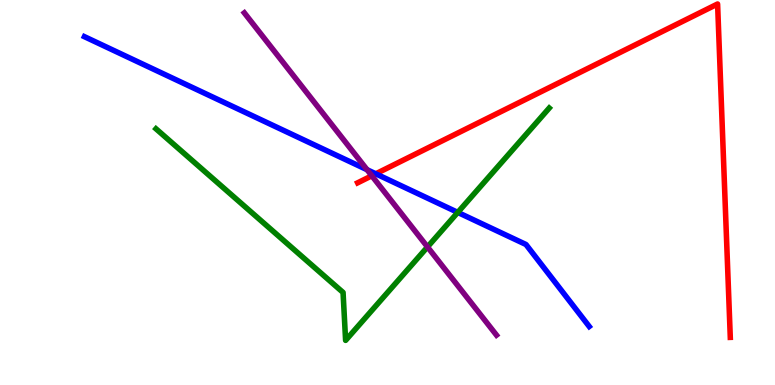[{'lines': ['blue', 'red'], 'intersections': [{'x': 4.85, 'y': 5.49}]}, {'lines': ['green', 'red'], 'intersections': []}, {'lines': ['purple', 'red'], 'intersections': [{'x': 4.8, 'y': 5.43}]}, {'lines': ['blue', 'green'], 'intersections': [{'x': 5.91, 'y': 4.48}]}, {'lines': ['blue', 'purple'], 'intersections': [{'x': 4.74, 'y': 5.59}]}, {'lines': ['green', 'purple'], 'intersections': [{'x': 5.52, 'y': 3.59}]}]